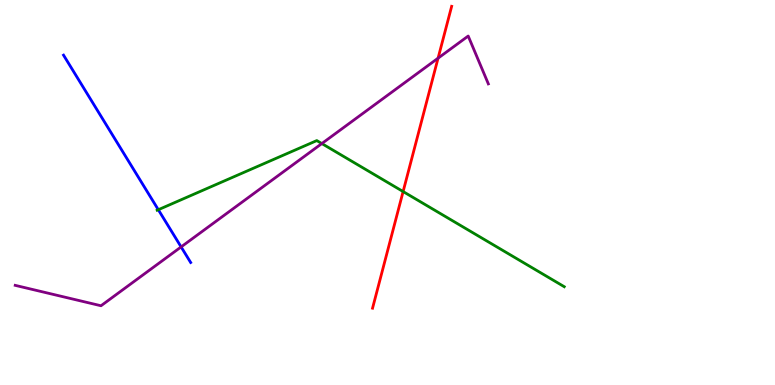[{'lines': ['blue', 'red'], 'intersections': []}, {'lines': ['green', 'red'], 'intersections': [{'x': 5.2, 'y': 5.02}]}, {'lines': ['purple', 'red'], 'intersections': [{'x': 5.65, 'y': 8.49}]}, {'lines': ['blue', 'green'], 'intersections': [{'x': 2.04, 'y': 4.55}]}, {'lines': ['blue', 'purple'], 'intersections': [{'x': 2.34, 'y': 3.59}]}, {'lines': ['green', 'purple'], 'intersections': [{'x': 4.15, 'y': 6.27}]}]